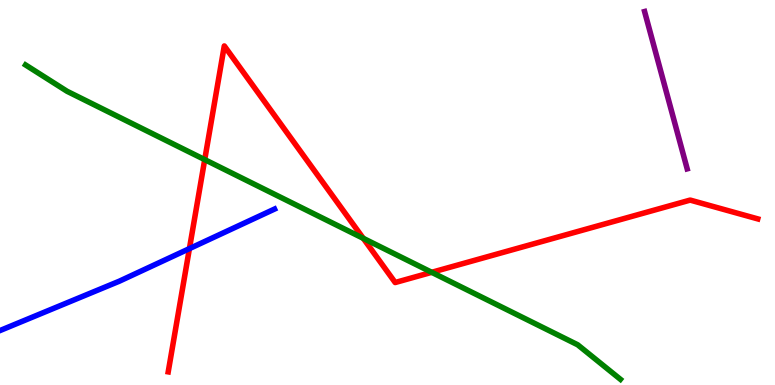[{'lines': ['blue', 'red'], 'intersections': [{'x': 2.44, 'y': 3.54}]}, {'lines': ['green', 'red'], 'intersections': [{'x': 2.64, 'y': 5.85}, {'x': 4.69, 'y': 3.81}, {'x': 5.57, 'y': 2.93}]}, {'lines': ['purple', 'red'], 'intersections': []}, {'lines': ['blue', 'green'], 'intersections': []}, {'lines': ['blue', 'purple'], 'intersections': []}, {'lines': ['green', 'purple'], 'intersections': []}]